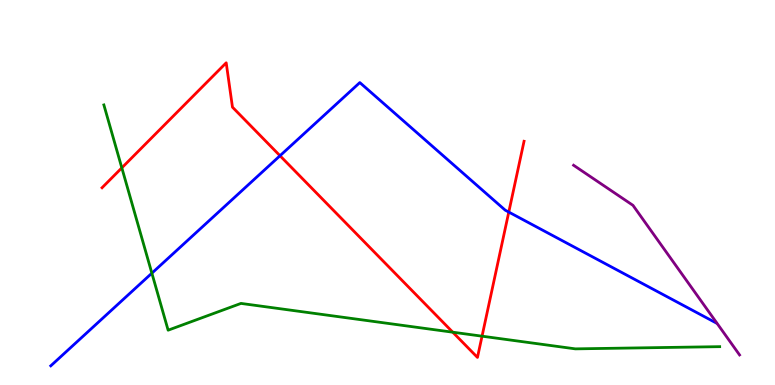[{'lines': ['blue', 'red'], 'intersections': [{'x': 3.61, 'y': 5.95}, {'x': 6.57, 'y': 4.49}]}, {'lines': ['green', 'red'], 'intersections': [{'x': 1.57, 'y': 5.64}, {'x': 5.84, 'y': 1.37}, {'x': 6.22, 'y': 1.27}]}, {'lines': ['purple', 'red'], 'intersections': []}, {'lines': ['blue', 'green'], 'intersections': [{'x': 1.96, 'y': 2.9}]}, {'lines': ['blue', 'purple'], 'intersections': []}, {'lines': ['green', 'purple'], 'intersections': []}]